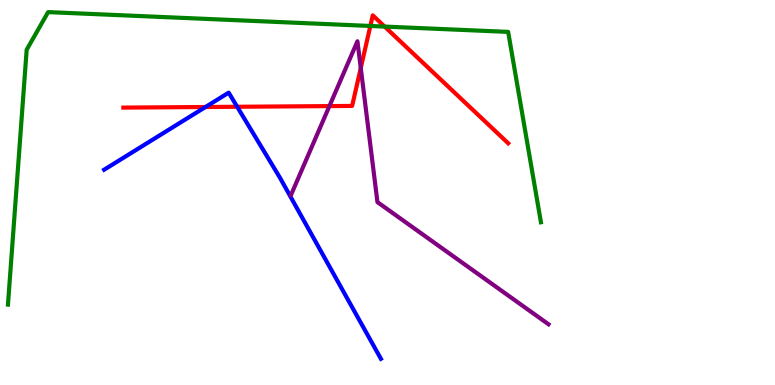[{'lines': ['blue', 'red'], 'intersections': [{'x': 2.65, 'y': 7.22}, {'x': 3.06, 'y': 7.23}]}, {'lines': ['green', 'red'], 'intersections': [{'x': 4.78, 'y': 9.33}, {'x': 4.96, 'y': 9.31}]}, {'lines': ['purple', 'red'], 'intersections': [{'x': 4.25, 'y': 7.24}, {'x': 4.66, 'y': 8.23}]}, {'lines': ['blue', 'green'], 'intersections': []}, {'lines': ['blue', 'purple'], 'intersections': []}, {'lines': ['green', 'purple'], 'intersections': []}]